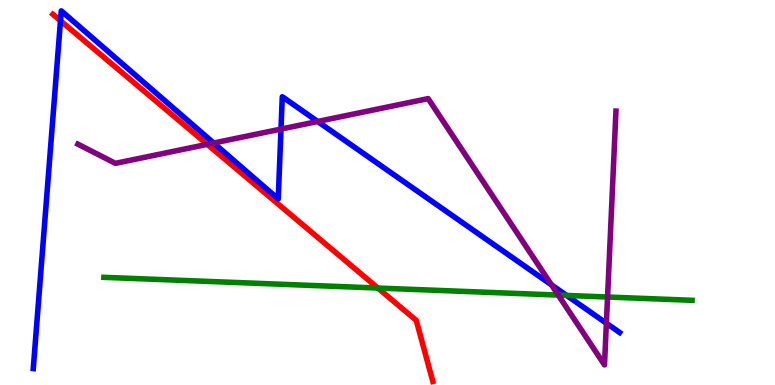[{'lines': ['blue', 'red'], 'intersections': [{'x': 0.78, 'y': 9.46}]}, {'lines': ['green', 'red'], 'intersections': [{'x': 4.88, 'y': 2.52}]}, {'lines': ['purple', 'red'], 'intersections': [{'x': 2.67, 'y': 6.25}]}, {'lines': ['blue', 'green'], 'intersections': [{'x': 7.31, 'y': 2.33}]}, {'lines': ['blue', 'purple'], 'intersections': [{'x': 2.76, 'y': 6.29}, {'x': 3.63, 'y': 6.65}, {'x': 4.1, 'y': 6.84}, {'x': 7.12, 'y': 2.6}, {'x': 7.82, 'y': 1.6}]}, {'lines': ['green', 'purple'], 'intersections': [{'x': 7.2, 'y': 2.34}, {'x': 7.84, 'y': 2.29}]}]